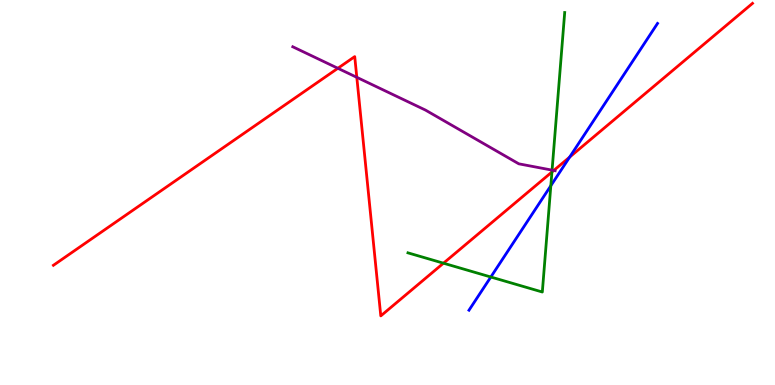[{'lines': ['blue', 'red'], 'intersections': [{'x': 7.35, 'y': 5.92}]}, {'lines': ['green', 'red'], 'intersections': [{'x': 5.72, 'y': 3.16}, {'x': 7.12, 'y': 5.53}]}, {'lines': ['purple', 'red'], 'intersections': [{'x': 4.36, 'y': 8.23}, {'x': 4.6, 'y': 7.99}, {'x': 7.15, 'y': 5.57}]}, {'lines': ['blue', 'green'], 'intersections': [{'x': 6.33, 'y': 2.81}, {'x': 7.11, 'y': 5.18}]}, {'lines': ['blue', 'purple'], 'intersections': []}, {'lines': ['green', 'purple'], 'intersections': [{'x': 7.12, 'y': 5.58}]}]